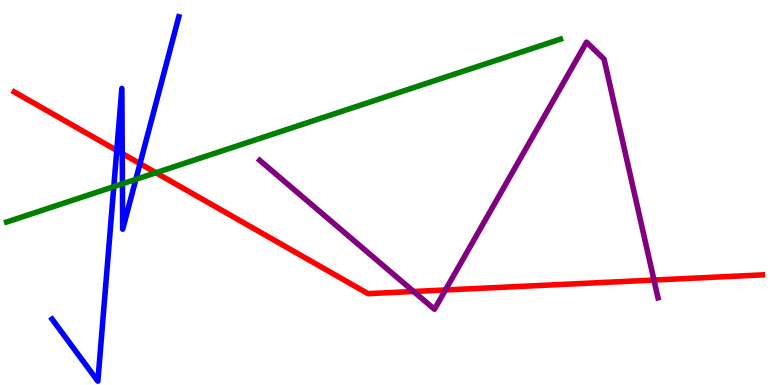[{'lines': ['blue', 'red'], 'intersections': [{'x': 1.51, 'y': 6.09}, {'x': 1.58, 'y': 6.01}, {'x': 1.81, 'y': 5.75}]}, {'lines': ['green', 'red'], 'intersections': [{'x': 2.01, 'y': 5.51}]}, {'lines': ['purple', 'red'], 'intersections': [{'x': 5.34, 'y': 2.43}, {'x': 5.75, 'y': 2.47}, {'x': 8.44, 'y': 2.73}]}, {'lines': ['blue', 'green'], 'intersections': [{'x': 1.47, 'y': 5.15}, {'x': 1.58, 'y': 5.23}, {'x': 1.75, 'y': 5.34}]}, {'lines': ['blue', 'purple'], 'intersections': []}, {'lines': ['green', 'purple'], 'intersections': []}]